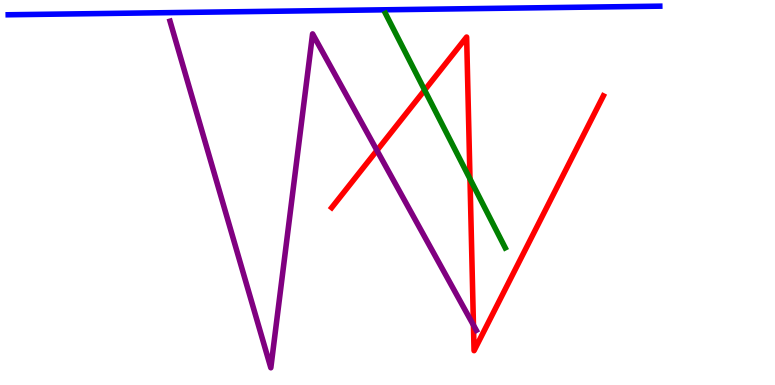[{'lines': ['blue', 'red'], 'intersections': []}, {'lines': ['green', 'red'], 'intersections': [{'x': 5.48, 'y': 7.66}, {'x': 6.06, 'y': 5.35}]}, {'lines': ['purple', 'red'], 'intersections': [{'x': 4.86, 'y': 6.09}, {'x': 6.11, 'y': 1.56}]}, {'lines': ['blue', 'green'], 'intersections': []}, {'lines': ['blue', 'purple'], 'intersections': []}, {'lines': ['green', 'purple'], 'intersections': []}]